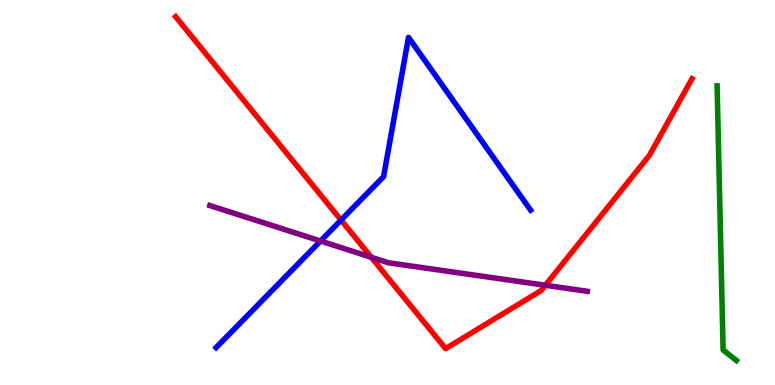[{'lines': ['blue', 'red'], 'intersections': [{'x': 4.4, 'y': 4.28}]}, {'lines': ['green', 'red'], 'intersections': []}, {'lines': ['purple', 'red'], 'intersections': [{'x': 4.79, 'y': 3.32}, {'x': 7.04, 'y': 2.59}]}, {'lines': ['blue', 'green'], 'intersections': []}, {'lines': ['blue', 'purple'], 'intersections': [{'x': 4.14, 'y': 3.74}]}, {'lines': ['green', 'purple'], 'intersections': []}]